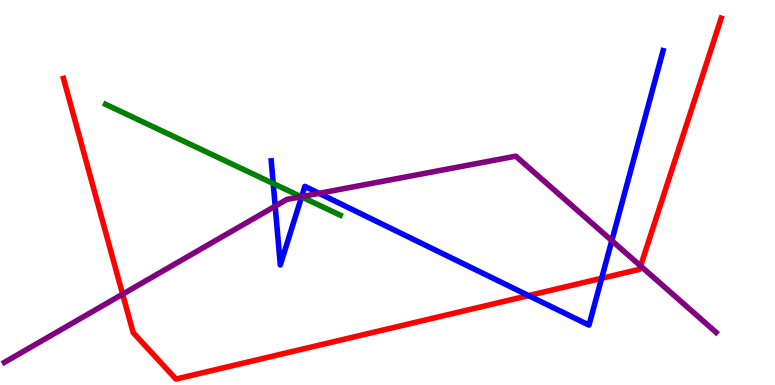[{'lines': ['blue', 'red'], 'intersections': [{'x': 6.82, 'y': 2.32}, {'x': 7.76, 'y': 2.77}]}, {'lines': ['green', 'red'], 'intersections': []}, {'lines': ['purple', 'red'], 'intersections': [{'x': 1.58, 'y': 2.36}, {'x': 8.27, 'y': 3.09}]}, {'lines': ['blue', 'green'], 'intersections': [{'x': 3.53, 'y': 5.23}, {'x': 3.89, 'y': 4.89}]}, {'lines': ['blue', 'purple'], 'intersections': [{'x': 3.55, 'y': 4.64}, {'x': 3.89, 'y': 4.89}, {'x': 4.12, 'y': 4.98}, {'x': 7.89, 'y': 3.75}]}, {'lines': ['green', 'purple'], 'intersections': [{'x': 3.89, 'y': 4.89}]}]